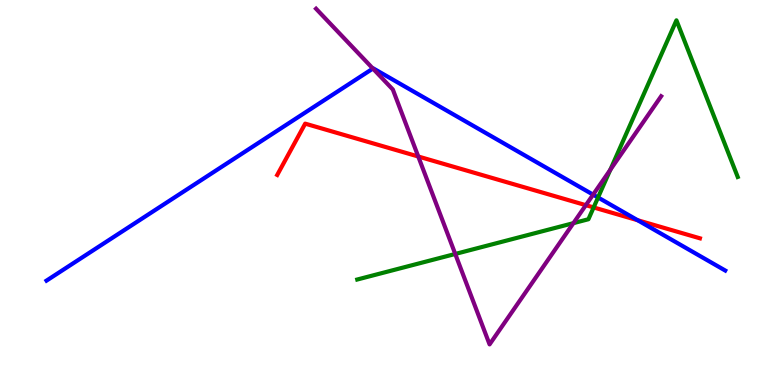[{'lines': ['blue', 'red'], 'intersections': [{'x': 8.23, 'y': 4.28}]}, {'lines': ['green', 'red'], 'intersections': [{'x': 7.66, 'y': 4.61}]}, {'lines': ['purple', 'red'], 'intersections': [{'x': 5.4, 'y': 5.94}, {'x': 7.56, 'y': 4.67}]}, {'lines': ['blue', 'green'], 'intersections': [{'x': 7.72, 'y': 4.87}]}, {'lines': ['blue', 'purple'], 'intersections': [{'x': 4.81, 'y': 8.22}, {'x': 7.65, 'y': 4.94}]}, {'lines': ['green', 'purple'], 'intersections': [{'x': 5.87, 'y': 3.4}, {'x': 7.4, 'y': 4.2}, {'x': 7.87, 'y': 5.59}]}]